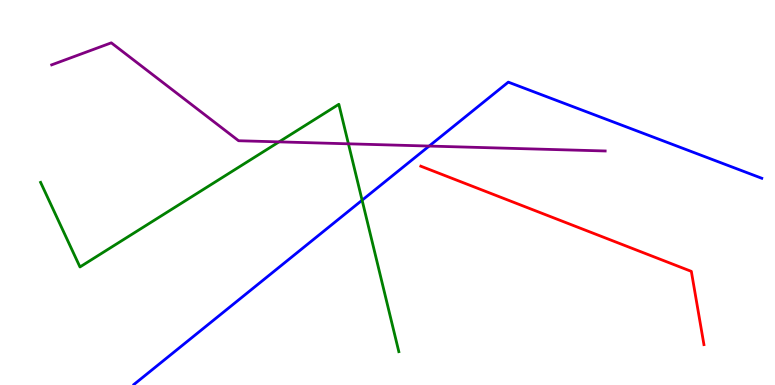[{'lines': ['blue', 'red'], 'intersections': []}, {'lines': ['green', 'red'], 'intersections': []}, {'lines': ['purple', 'red'], 'intersections': []}, {'lines': ['blue', 'green'], 'intersections': [{'x': 4.67, 'y': 4.8}]}, {'lines': ['blue', 'purple'], 'intersections': [{'x': 5.54, 'y': 6.21}]}, {'lines': ['green', 'purple'], 'intersections': [{'x': 3.6, 'y': 6.31}, {'x': 4.5, 'y': 6.26}]}]